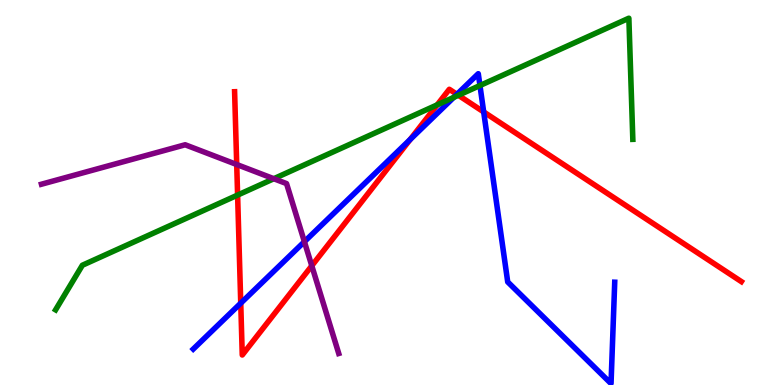[{'lines': ['blue', 'red'], 'intersections': [{'x': 3.11, 'y': 2.13}, {'x': 5.29, 'y': 6.38}, {'x': 5.9, 'y': 7.55}, {'x': 6.24, 'y': 7.09}]}, {'lines': ['green', 'red'], 'intersections': [{'x': 3.07, 'y': 4.93}, {'x': 5.64, 'y': 7.28}, {'x': 5.91, 'y': 7.53}]}, {'lines': ['purple', 'red'], 'intersections': [{'x': 3.05, 'y': 5.73}, {'x': 4.02, 'y': 3.1}]}, {'lines': ['blue', 'green'], 'intersections': [{'x': 5.86, 'y': 7.47}, {'x': 6.19, 'y': 7.78}]}, {'lines': ['blue', 'purple'], 'intersections': [{'x': 3.93, 'y': 3.72}]}, {'lines': ['green', 'purple'], 'intersections': [{'x': 3.53, 'y': 5.36}]}]